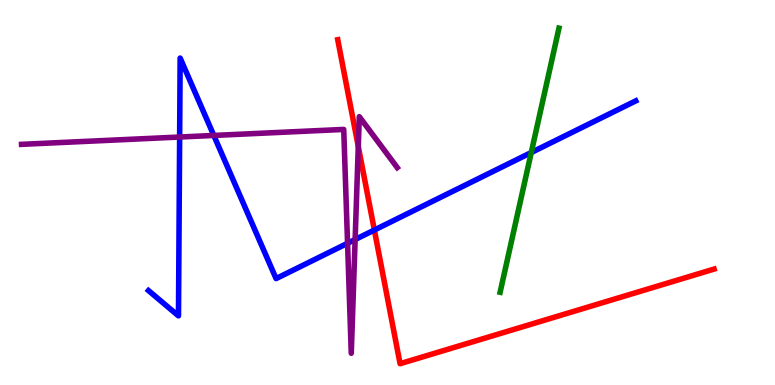[{'lines': ['blue', 'red'], 'intersections': [{'x': 4.83, 'y': 4.03}]}, {'lines': ['green', 'red'], 'intersections': []}, {'lines': ['purple', 'red'], 'intersections': [{'x': 4.62, 'y': 6.19}]}, {'lines': ['blue', 'green'], 'intersections': [{'x': 6.85, 'y': 6.04}]}, {'lines': ['blue', 'purple'], 'intersections': [{'x': 2.32, 'y': 6.44}, {'x': 2.76, 'y': 6.48}, {'x': 4.48, 'y': 3.68}, {'x': 4.58, 'y': 3.78}]}, {'lines': ['green', 'purple'], 'intersections': []}]